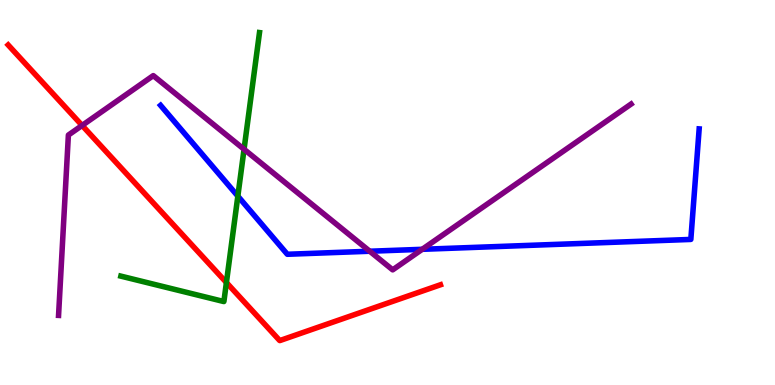[{'lines': ['blue', 'red'], 'intersections': []}, {'lines': ['green', 'red'], 'intersections': [{'x': 2.92, 'y': 2.66}]}, {'lines': ['purple', 'red'], 'intersections': [{'x': 1.06, 'y': 6.74}]}, {'lines': ['blue', 'green'], 'intersections': [{'x': 3.07, 'y': 4.91}]}, {'lines': ['blue', 'purple'], 'intersections': [{'x': 4.77, 'y': 3.47}, {'x': 5.45, 'y': 3.52}]}, {'lines': ['green', 'purple'], 'intersections': [{'x': 3.15, 'y': 6.12}]}]